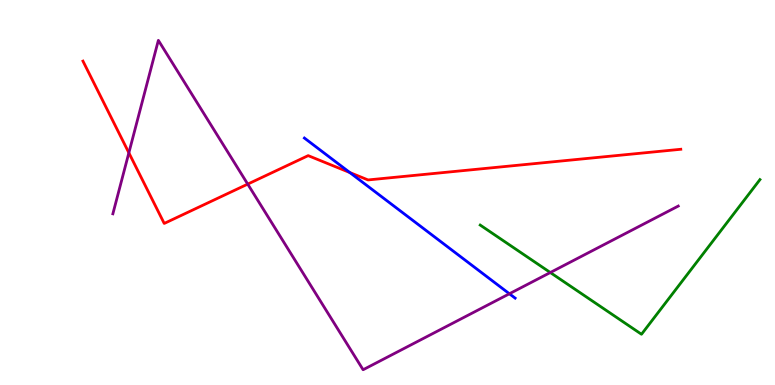[{'lines': ['blue', 'red'], 'intersections': [{'x': 4.51, 'y': 5.52}]}, {'lines': ['green', 'red'], 'intersections': []}, {'lines': ['purple', 'red'], 'intersections': [{'x': 1.66, 'y': 6.03}, {'x': 3.2, 'y': 5.22}]}, {'lines': ['blue', 'green'], 'intersections': []}, {'lines': ['blue', 'purple'], 'intersections': [{'x': 6.57, 'y': 2.37}]}, {'lines': ['green', 'purple'], 'intersections': [{'x': 7.1, 'y': 2.92}]}]